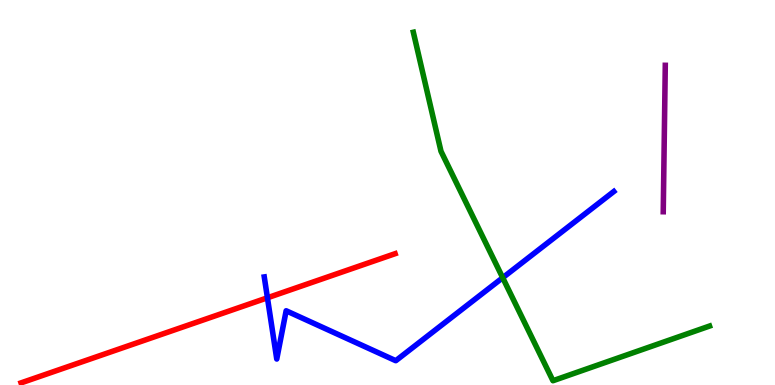[{'lines': ['blue', 'red'], 'intersections': [{'x': 3.45, 'y': 2.27}]}, {'lines': ['green', 'red'], 'intersections': []}, {'lines': ['purple', 'red'], 'intersections': []}, {'lines': ['blue', 'green'], 'intersections': [{'x': 6.49, 'y': 2.79}]}, {'lines': ['blue', 'purple'], 'intersections': []}, {'lines': ['green', 'purple'], 'intersections': []}]